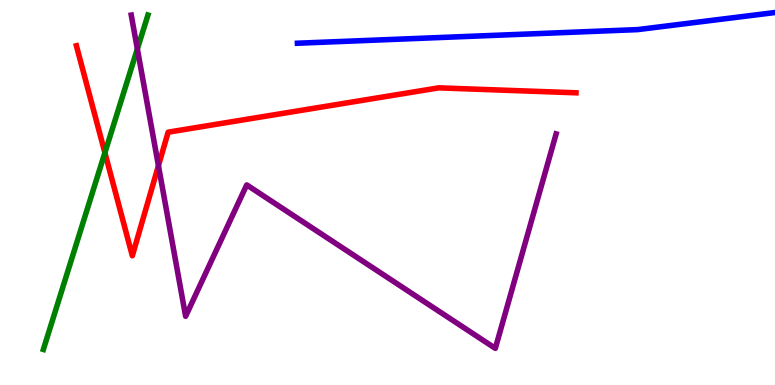[{'lines': ['blue', 'red'], 'intersections': []}, {'lines': ['green', 'red'], 'intersections': [{'x': 1.35, 'y': 6.03}]}, {'lines': ['purple', 'red'], 'intersections': [{'x': 2.04, 'y': 5.7}]}, {'lines': ['blue', 'green'], 'intersections': []}, {'lines': ['blue', 'purple'], 'intersections': []}, {'lines': ['green', 'purple'], 'intersections': [{'x': 1.77, 'y': 8.73}]}]